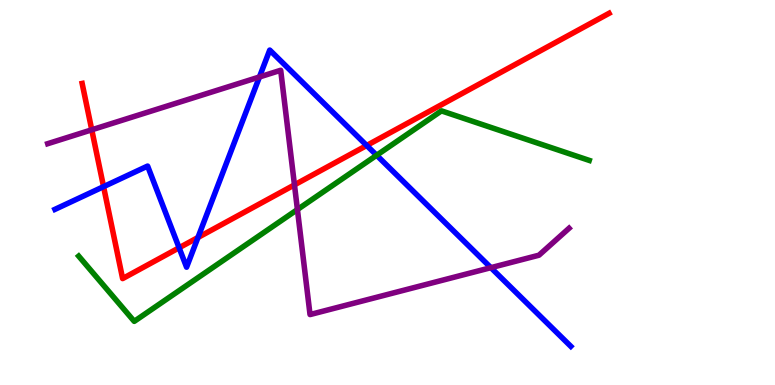[{'lines': ['blue', 'red'], 'intersections': [{'x': 1.34, 'y': 5.15}, {'x': 2.31, 'y': 3.56}, {'x': 2.55, 'y': 3.83}, {'x': 4.73, 'y': 6.22}]}, {'lines': ['green', 'red'], 'intersections': []}, {'lines': ['purple', 'red'], 'intersections': [{'x': 1.18, 'y': 6.63}, {'x': 3.8, 'y': 5.2}]}, {'lines': ['blue', 'green'], 'intersections': [{'x': 4.86, 'y': 5.97}]}, {'lines': ['blue', 'purple'], 'intersections': [{'x': 3.35, 'y': 8.0}, {'x': 6.33, 'y': 3.05}]}, {'lines': ['green', 'purple'], 'intersections': [{'x': 3.84, 'y': 4.56}]}]